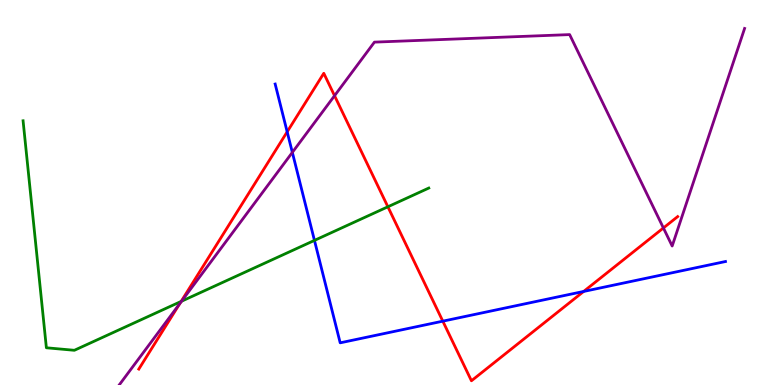[{'lines': ['blue', 'red'], 'intersections': [{'x': 3.71, 'y': 6.58}, {'x': 5.71, 'y': 1.66}, {'x': 7.53, 'y': 2.43}]}, {'lines': ['green', 'red'], 'intersections': [{'x': 2.34, 'y': 2.17}, {'x': 5.0, 'y': 4.63}]}, {'lines': ['purple', 'red'], 'intersections': [{'x': 2.32, 'y': 2.11}, {'x': 4.32, 'y': 7.51}, {'x': 8.56, 'y': 4.08}]}, {'lines': ['blue', 'green'], 'intersections': [{'x': 4.06, 'y': 3.76}]}, {'lines': ['blue', 'purple'], 'intersections': [{'x': 3.77, 'y': 6.04}]}, {'lines': ['green', 'purple'], 'intersections': [{'x': 2.34, 'y': 2.18}]}]